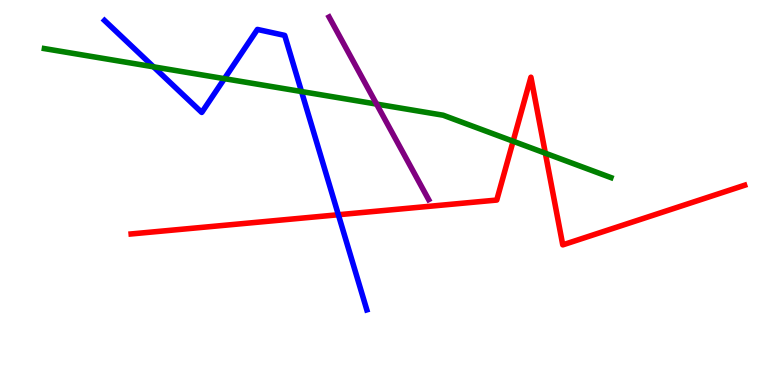[{'lines': ['blue', 'red'], 'intersections': [{'x': 4.37, 'y': 4.42}]}, {'lines': ['green', 'red'], 'intersections': [{'x': 6.62, 'y': 6.33}, {'x': 7.04, 'y': 6.02}]}, {'lines': ['purple', 'red'], 'intersections': []}, {'lines': ['blue', 'green'], 'intersections': [{'x': 1.98, 'y': 8.26}, {'x': 2.9, 'y': 7.96}, {'x': 3.89, 'y': 7.62}]}, {'lines': ['blue', 'purple'], 'intersections': []}, {'lines': ['green', 'purple'], 'intersections': [{'x': 4.86, 'y': 7.3}]}]